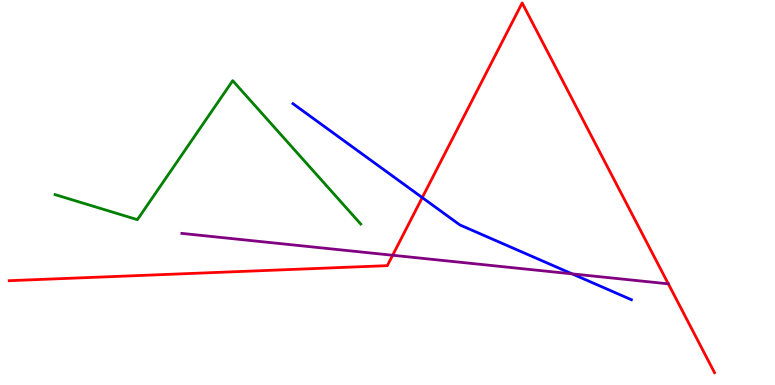[{'lines': ['blue', 'red'], 'intersections': [{'x': 5.45, 'y': 4.87}]}, {'lines': ['green', 'red'], 'intersections': []}, {'lines': ['purple', 'red'], 'intersections': [{'x': 5.07, 'y': 3.37}]}, {'lines': ['blue', 'green'], 'intersections': []}, {'lines': ['blue', 'purple'], 'intersections': [{'x': 7.38, 'y': 2.89}]}, {'lines': ['green', 'purple'], 'intersections': []}]